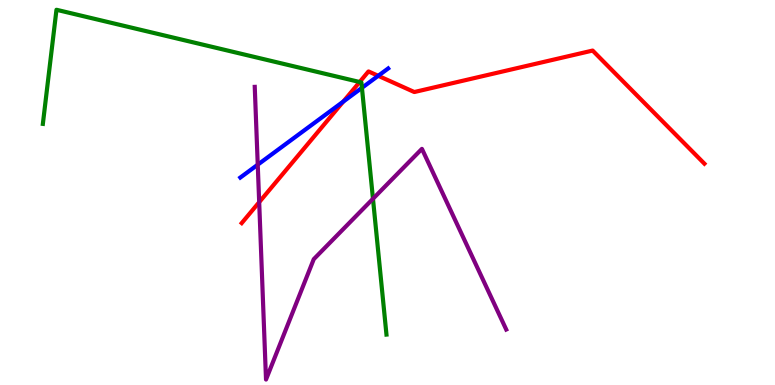[{'lines': ['blue', 'red'], 'intersections': [{'x': 4.43, 'y': 7.36}, {'x': 4.88, 'y': 8.03}]}, {'lines': ['green', 'red'], 'intersections': [{'x': 4.64, 'y': 7.87}]}, {'lines': ['purple', 'red'], 'intersections': [{'x': 3.34, 'y': 4.75}]}, {'lines': ['blue', 'green'], 'intersections': [{'x': 4.67, 'y': 7.72}]}, {'lines': ['blue', 'purple'], 'intersections': [{'x': 3.33, 'y': 5.72}]}, {'lines': ['green', 'purple'], 'intersections': [{'x': 4.81, 'y': 4.84}]}]